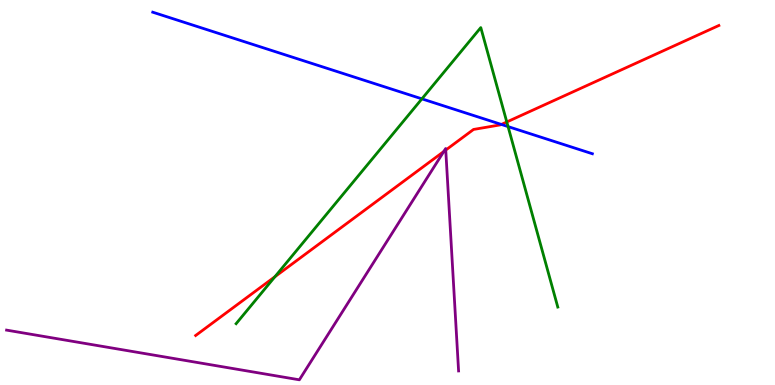[{'lines': ['blue', 'red'], 'intersections': [{'x': 6.47, 'y': 6.77}]}, {'lines': ['green', 'red'], 'intersections': [{'x': 3.55, 'y': 2.81}, {'x': 6.54, 'y': 6.83}]}, {'lines': ['purple', 'red'], 'intersections': [{'x': 5.73, 'y': 6.06}, {'x': 5.75, 'y': 6.1}]}, {'lines': ['blue', 'green'], 'intersections': [{'x': 5.44, 'y': 7.43}, {'x': 6.56, 'y': 6.71}]}, {'lines': ['blue', 'purple'], 'intersections': []}, {'lines': ['green', 'purple'], 'intersections': []}]